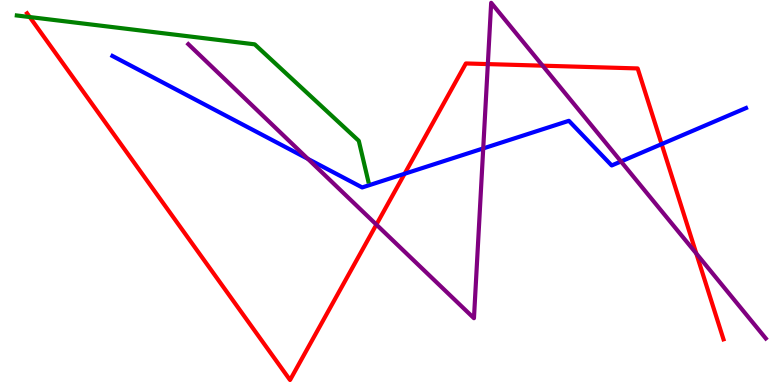[{'lines': ['blue', 'red'], 'intersections': [{'x': 5.22, 'y': 5.49}, {'x': 8.54, 'y': 6.26}]}, {'lines': ['green', 'red'], 'intersections': [{'x': 0.383, 'y': 9.56}]}, {'lines': ['purple', 'red'], 'intersections': [{'x': 4.86, 'y': 4.17}, {'x': 6.29, 'y': 8.34}, {'x': 7.0, 'y': 8.29}, {'x': 8.98, 'y': 3.42}]}, {'lines': ['blue', 'green'], 'intersections': []}, {'lines': ['blue', 'purple'], 'intersections': [{'x': 3.97, 'y': 5.87}, {'x': 6.24, 'y': 6.14}, {'x': 8.01, 'y': 5.81}]}, {'lines': ['green', 'purple'], 'intersections': []}]